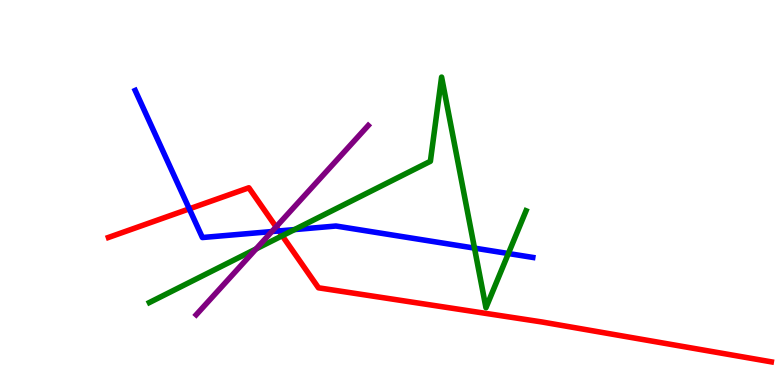[{'lines': ['blue', 'red'], 'intersections': [{'x': 2.44, 'y': 4.58}, {'x': 3.6, 'y': 4.0}]}, {'lines': ['green', 'red'], 'intersections': [{'x': 3.64, 'y': 3.88}]}, {'lines': ['purple', 'red'], 'intersections': [{'x': 3.56, 'y': 4.11}]}, {'lines': ['blue', 'green'], 'intersections': [{'x': 3.8, 'y': 4.04}, {'x': 6.12, 'y': 3.56}, {'x': 6.56, 'y': 3.41}]}, {'lines': ['blue', 'purple'], 'intersections': [{'x': 3.51, 'y': 3.99}]}, {'lines': ['green', 'purple'], 'intersections': [{'x': 3.3, 'y': 3.54}]}]